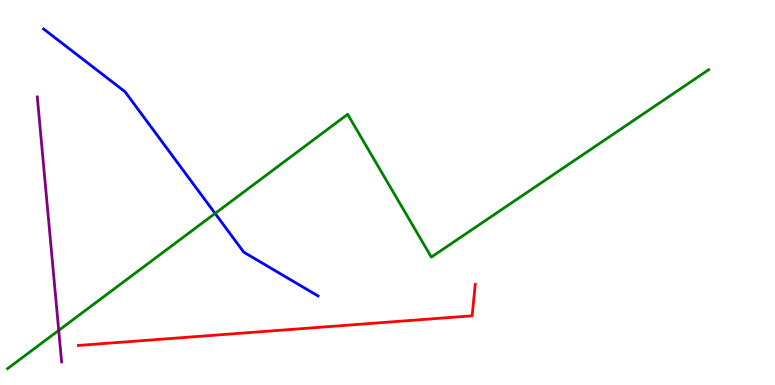[{'lines': ['blue', 'red'], 'intersections': []}, {'lines': ['green', 'red'], 'intersections': []}, {'lines': ['purple', 'red'], 'intersections': []}, {'lines': ['blue', 'green'], 'intersections': [{'x': 2.78, 'y': 4.46}]}, {'lines': ['blue', 'purple'], 'intersections': []}, {'lines': ['green', 'purple'], 'intersections': [{'x': 0.758, 'y': 1.42}]}]